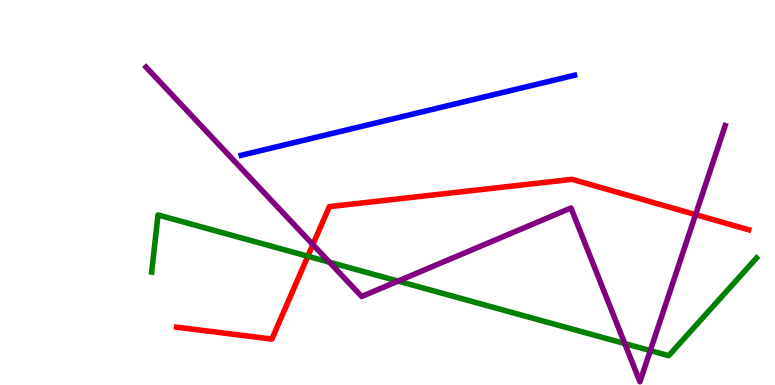[{'lines': ['blue', 'red'], 'intersections': []}, {'lines': ['green', 'red'], 'intersections': [{'x': 3.97, 'y': 3.34}]}, {'lines': ['purple', 'red'], 'intersections': [{'x': 4.04, 'y': 3.65}, {'x': 8.98, 'y': 4.43}]}, {'lines': ['blue', 'green'], 'intersections': []}, {'lines': ['blue', 'purple'], 'intersections': []}, {'lines': ['green', 'purple'], 'intersections': [{'x': 4.25, 'y': 3.19}, {'x': 5.14, 'y': 2.7}, {'x': 8.06, 'y': 1.08}, {'x': 8.39, 'y': 0.894}]}]